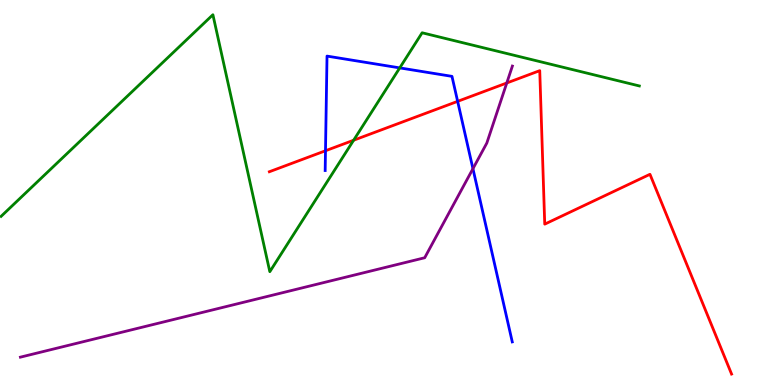[{'lines': ['blue', 'red'], 'intersections': [{'x': 4.2, 'y': 6.08}, {'x': 5.91, 'y': 7.37}]}, {'lines': ['green', 'red'], 'intersections': [{'x': 4.56, 'y': 6.36}]}, {'lines': ['purple', 'red'], 'intersections': [{'x': 6.54, 'y': 7.84}]}, {'lines': ['blue', 'green'], 'intersections': [{'x': 5.16, 'y': 8.24}]}, {'lines': ['blue', 'purple'], 'intersections': [{'x': 6.1, 'y': 5.62}]}, {'lines': ['green', 'purple'], 'intersections': []}]